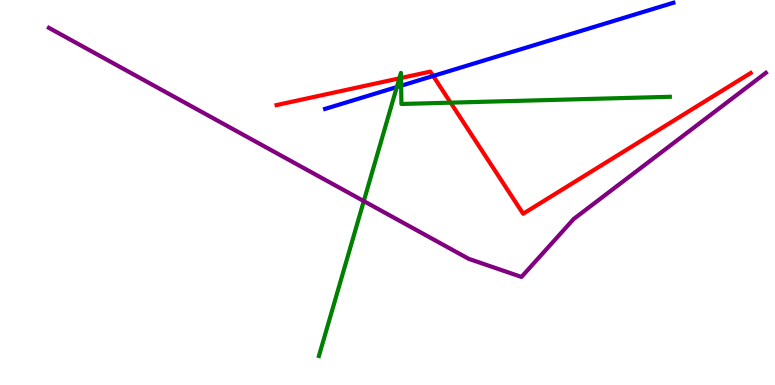[{'lines': ['blue', 'red'], 'intersections': [{'x': 5.59, 'y': 8.03}]}, {'lines': ['green', 'red'], 'intersections': [{'x': 5.15, 'y': 7.96}, {'x': 5.17, 'y': 7.97}, {'x': 5.81, 'y': 7.33}]}, {'lines': ['purple', 'red'], 'intersections': []}, {'lines': ['blue', 'green'], 'intersections': [{'x': 5.12, 'y': 7.74}, {'x': 5.18, 'y': 7.77}]}, {'lines': ['blue', 'purple'], 'intersections': []}, {'lines': ['green', 'purple'], 'intersections': [{'x': 4.69, 'y': 4.78}]}]